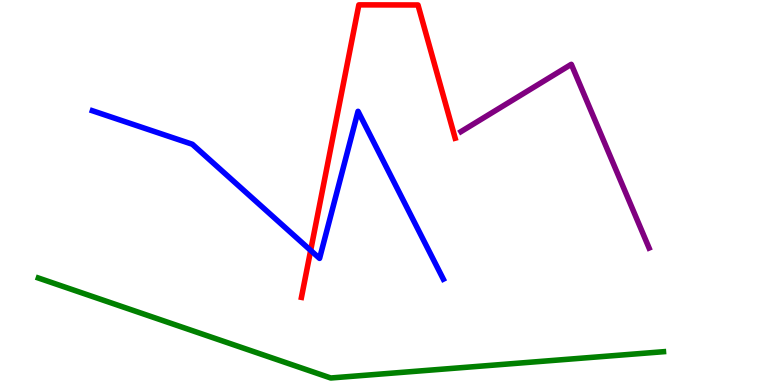[{'lines': ['blue', 'red'], 'intersections': [{'x': 4.01, 'y': 3.5}]}, {'lines': ['green', 'red'], 'intersections': []}, {'lines': ['purple', 'red'], 'intersections': []}, {'lines': ['blue', 'green'], 'intersections': []}, {'lines': ['blue', 'purple'], 'intersections': []}, {'lines': ['green', 'purple'], 'intersections': []}]